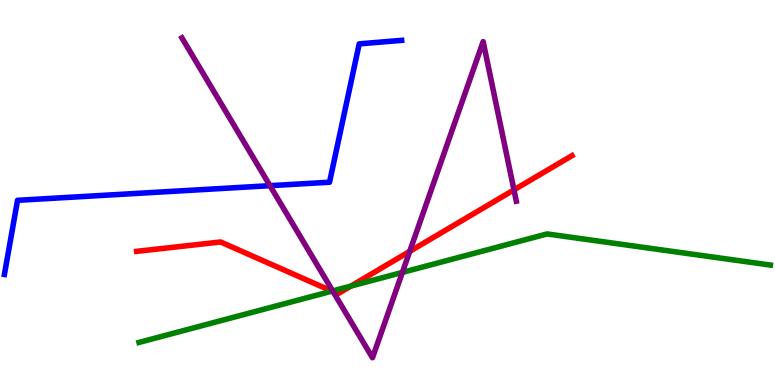[{'lines': ['blue', 'red'], 'intersections': []}, {'lines': ['green', 'red'], 'intersections': [{'x': 4.28, 'y': 2.44}, {'x': 4.53, 'y': 2.57}]}, {'lines': ['purple', 'red'], 'intersections': [{'x': 4.3, 'y': 2.42}, {'x': 5.29, 'y': 3.47}, {'x': 6.63, 'y': 5.07}]}, {'lines': ['blue', 'green'], 'intersections': []}, {'lines': ['blue', 'purple'], 'intersections': [{'x': 3.48, 'y': 5.18}]}, {'lines': ['green', 'purple'], 'intersections': [{'x': 4.29, 'y': 2.44}, {'x': 5.19, 'y': 2.92}]}]